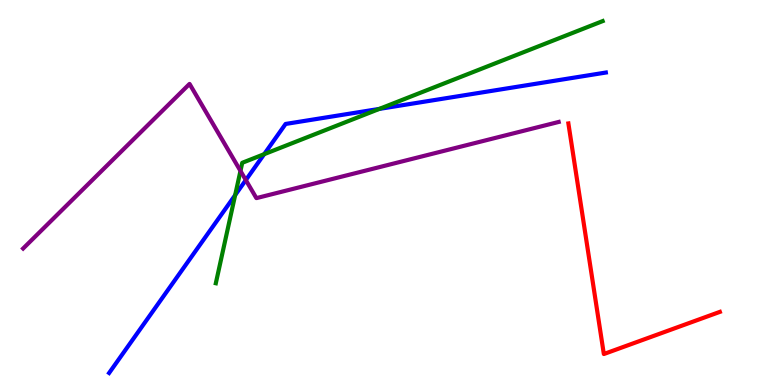[{'lines': ['blue', 'red'], 'intersections': []}, {'lines': ['green', 'red'], 'intersections': []}, {'lines': ['purple', 'red'], 'intersections': []}, {'lines': ['blue', 'green'], 'intersections': [{'x': 3.03, 'y': 4.93}, {'x': 3.41, 'y': 6.0}, {'x': 4.89, 'y': 7.17}]}, {'lines': ['blue', 'purple'], 'intersections': [{'x': 3.17, 'y': 5.32}]}, {'lines': ['green', 'purple'], 'intersections': [{'x': 3.1, 'y': 5.56}]}]